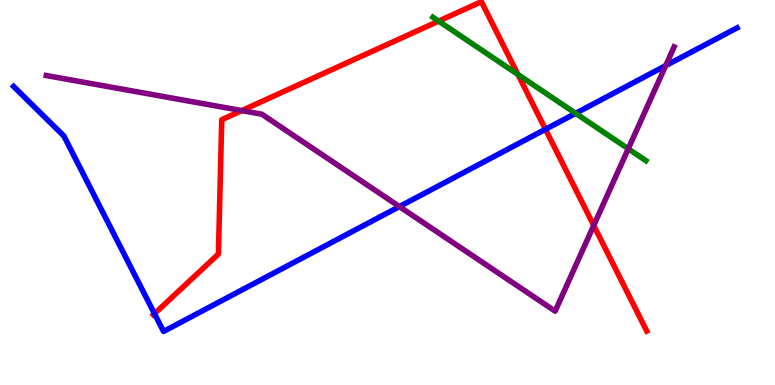[{'lines': ['blue', 'red'], 'intersections': [{'x': 1.99, 'y': 1.85}, {'x': 7.04, 'y': 6.64}]}, {'lines': ['green', 'red'], 'intersections': [{'x': 5.66, 'y': 9.45}, {'x': 6.68, 'y': 8.06}]}, {'lines': ['purple', 'red'], 'intersections': [{'x': 3.12, 'y': 7.13}, {'x': 7.66, 'y': 4.14}]}, {'lines': ['blue', 'green'], 'intersections': [{'x': 7.43, 'y': 7.06}]}, {'lines': ['blue', 'purple'], 'intersections': [{'x': 5.15, 'y': 4.63}, {'x': 8.59, 'y': 8.29}]}, {'lines': ['green', 'purple'], 'intersections': [{'x': 8.11, 'y': 6.14}]}]